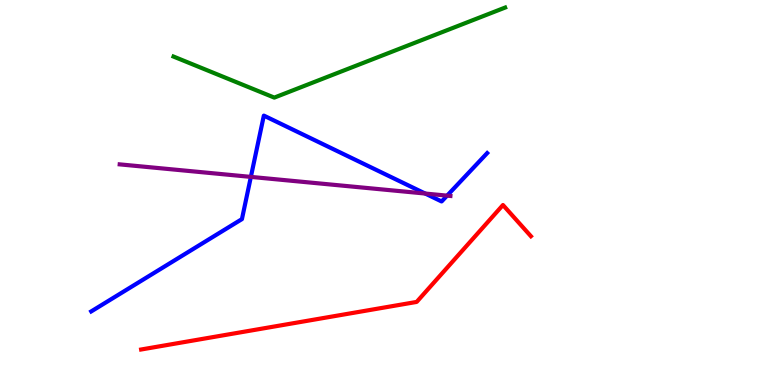[{'lines': ['blue', 'red'], 'intersections': []}, {'lines': ['green', 'red'], 'intersections': []}, {'lines': ['purple', 'red'], 'intersections': []}, {'lines': ['blue', 'green'], 'intersections': []}, {'lines': ['blue', 'purple'], 'intersections': [{'x': 3.24, 'y': 5.41}, {'x': 5.49, 'y': 4.97}, {'x': 5.77, 'y': 4.92}]}, {'lines': ['green', 'purple'], 'intersections': []}]